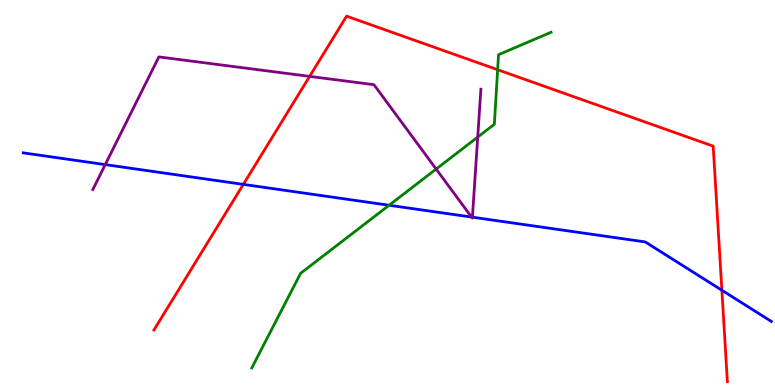[{'lines': ['blue', 'red'], 'intersections': [{'x': 3.14, 'y': 5.21}, {'x': 9.31, 'y': 2.46}]}, {'lines': ['green', 'red'], 'intersections': [{'x': 6.42, 'y': 8.19}]}, {'lines': ['purple', 'red'], 'intersections': [{'x': 4.0, 'y': 8.02}]}, {'lines': ['blue', 'green'], 'intersections': [{'x': 5.02, 'y': 4.67}]}, {'lines': ['blue', 'purple'], 'intersections': [{'x': 1.36, 'y': 5.72}, {'x': 6.08, 'y': 4.36}, {'x': 6.1, 'y': 4.36}]}, {'lines': ['green', 'purple'], 'intersections': [{'x': 5.63, 'y': 5.61}, {'x': 6.16, 'y': 6.44}]}]